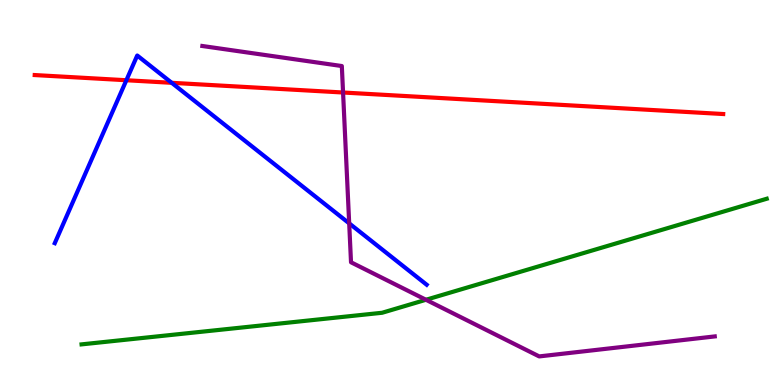[{'lines': ['blue', 'red'], 'intersections': [{'x': 1.63, 'y': 7.92}, {'x': 2.22, 'y': 7.85}]}, {'lines': ['green', 'red'], 'intersections': []}, {'lines': ['purple', 'red'], 'intersections': [{'x': 4.43, 'y': 7.6}]}, {'lines': ['blue', 'green'], 'intersections': []}, {'lines': ['blue', 'purple'], 'intersections': [{'x': 4.51, 'y': 4.2}]}, {'lines': ['green', 'purple'], 'intersections': [{'x': 5.5, 'y': 2.21}]}]